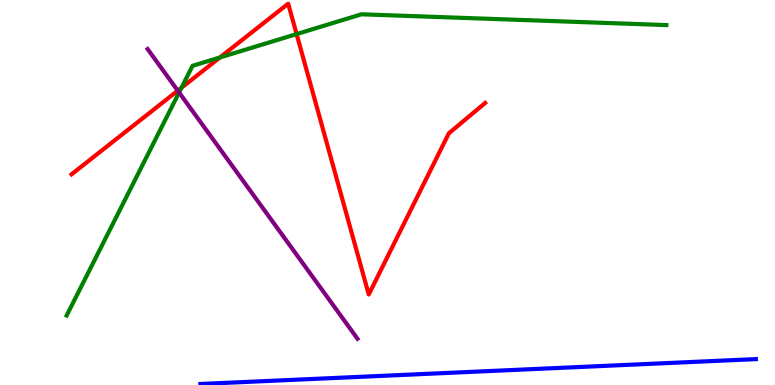[{'lines': ['blue', 'red'], 'intersections': []}, {'lines': ['green', 'red'], 'intersections': [{'x': 2.34, 'y': 7.72}, {'x': 2.84, 'y': 8.51}, {'x': 3.83, 'y': 9.11}]}, {'lines': ['purple', 'red'], 'intersections': [{'x': 2.29, 'y': 7.65}]}, {'lines': ['blue', 'green'], 'intersections': []}, {'lines': ['blue', 'purple'], 'intersections': []}, {'lines': ['green', 'purple'], 'intersections': [{'x': 2.31, 'y': 7.6}]}]